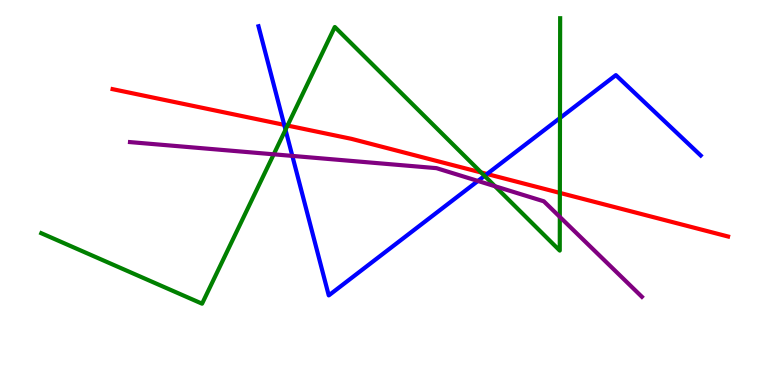[{'lines': ['blue', 'red'], 'intersections': [{'x': 3.67, 'y': 6.76}, {'x': 6.28, 'y': 5.48}]}, {'lines': ['green', 'red'], 'intersections': [{'x': 3.71, 'y': 6.74}, {'x': 6.21, 'y': 5.52}, {'x': 7.22, 'y': 4.99}]}, {'lines': ['purple', 'red'], 'intersections': []}, {'lines': ['blue', 'green'], 'intersections': [{'x': 3.68, 'y': 6.63}, {'x': 6.25, 'y': 5.43}, {'x': 7.23, 'y': 6.93}]}, {'lines': ['blue', 'purple'], 'intersections': [{'x': 3.77, 'y': 5.95}, {'x': 6.17, 'y': 5.3}]}, {'lines': ['green', 'purple'], 'intersections': [{'x': 3.53, 'y': 5.99}, {'x': 6.39, 'y': 5.16}, {'x': 7.22, 'y': 4.37}]}]